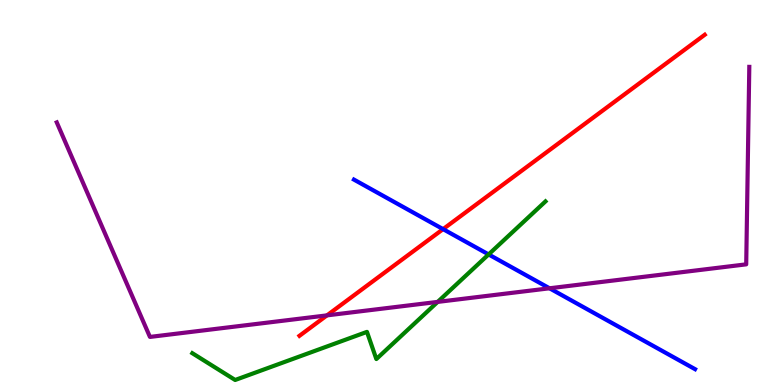[{'lines': ['blue', 'red'], 'intersections': [{'x': 5.72, 'y': 4.05}]}, {'lines': ['green', 'red'], 'intersections': []}, {'lines': ['purple', 'red'], 'intersections': [{'x': 4.22, 'y': 1.81}]}, {'lines': ['blue', 'green'], 'intersections': [{'x': 6.3, 'y': 3.39}]}, {'lines': ['blue', 'purple'], 'intersections': [{'x': 7.09, 'y': 2.51}]}, {'lines': ['green', 'purple'], 'intersections': [{'x': 5.65, 'y': 2.16}]}]